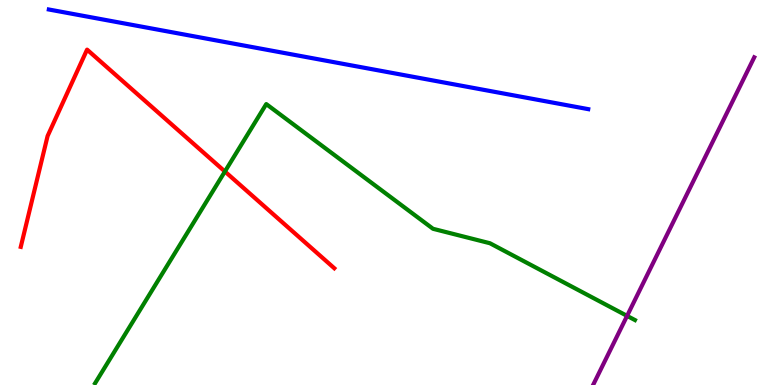[{'lines': ['blue', 'red'], 'intersections': []}, {'lines': ['green', 'red'], 'intersections': [{'x': 2.9, 'y': 5.55}]}, {'lines': ['purple', 'red'], 'intersections': []}, {'lines': ['blue', 'green'], 'intersections': []}, {'lines': ['blue', 'purple'], 'intersections': []}, {'lines': ['green', 'purple'], 'intersections': [{'x': 8.09, 'y': 1.8}]}]